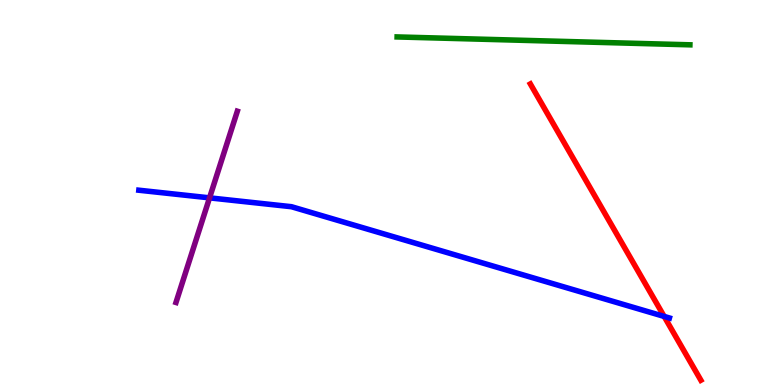[{'lines': ['blue', 'red'], 'intersections': [{'x': 8.57, 'y': 1.78}]}, {'lines': ['green', 'red'], 'intersections': []}, {'lines': ['purple', 'red'], 'intersections': []}, {'lines': ['blue', 'green'], 'intersections': []}, {'lines': ['blue', 'purple'], 'intersections': [{'x': 2.7, 'y': 4.86}]}, {'lines': ['green', 'purple'], 'intersections': []}]